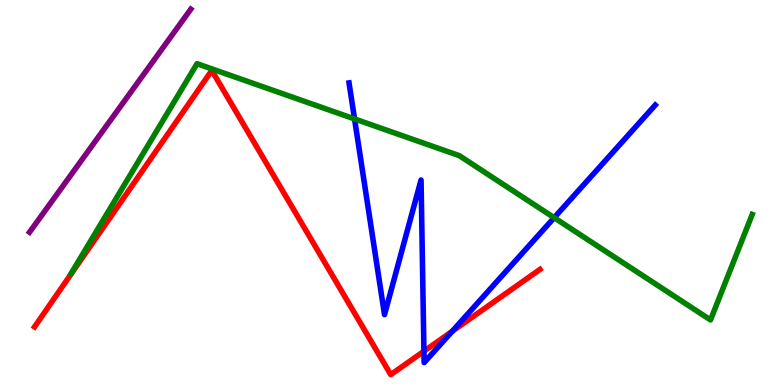[{'lines': ['blue', 'red'], 'intersections': [{'x': 5.47, 'y': 0.877}, {'x': 5.84, 'y': 1.4}]}, {'lines': ['green', 'red'], 'intersections': []}, {'lines': ['purple', 'red'], 'intersections': []}, {'lines': ['blue', 'green'], 'intersections': [{'x': 4.57, 'y': 6.91}, {'x': 7.15, 'y': 4.35}]}, {'lines': ['blue', 'purple'], 'intersections': []}, {'lines': ['green', 'purple'], 'intersections': []}]